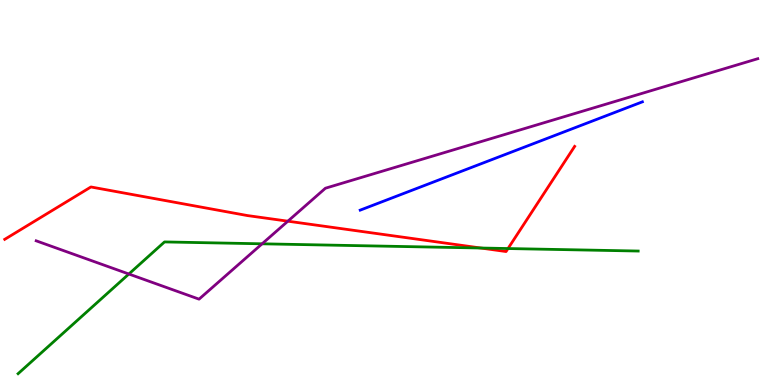[{'lines': ['blue', 'red'], 'intersections': []}, {'lines': ['green', 'red'], 'intersections': [{'x': 6.2, 'y': 3.56}, {'x': 6.55, 'y': 3.54}]}, {'lines': ['purple', 'red'], 'intersections': [{'x': 3.71, 'y': 4.25}]}, {'lines': ['blue', 'green'], 'intersections': []}, {'lines': ['blue', 'purple'], 'intersections': []}, {'lines': ['green', 'purple'], 'intersections': [{'x': 1.66, 'y': 2.88}, {'x': 3.38, 'y': 3.67}]}]